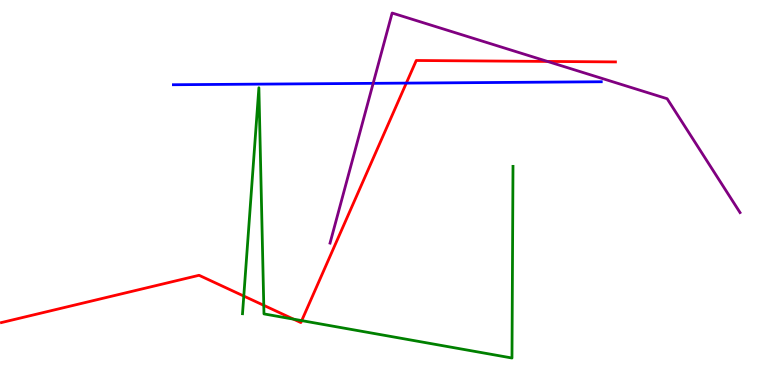[{'lines': ['blue', 'red'], 'intersections': [{'x': 5.24, 'y': 7.84}]}, {'lines': ['green', 'red'], 'intersections': [{'x': 3.15, 'y': 2.31}, {'x': 3.4, 'y': 2.07}, {'x': 3.79, 'y': 1.71}, {'x': 3.89, 'y': 1.67}]}, {'lines': ['purple', 'red'], 'intersections': [{'x': 7.06, 'y': 8.4}]}, {'lines': ['blue', 'green'], 'intersections': []}, {'lines': ['blue', 'purple'], 'intersections': [{'x': 4.81, 'y': 7.84}]}, {'lines': ['green', 'purple'], 'intersections': []}]